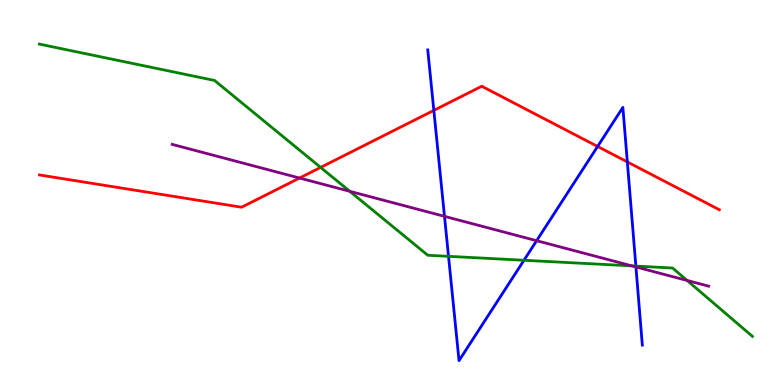[{'lines': ['blue', 'red'], 'intersections': [{'x': 5.6, 'y': 7.13}, {'x': 7.71, 'y': 6.2}, {'x': 8.09, 'y': 5.79}]}, {'lines': ['green', 'red'], 'intersections': [{'x': 4.14, 'y': 5.65}]}, {'lines': ['purple', 'red'], 'intersections': [{'x': 3.86, 'y': 5.38}]}, {'lines': ['blue', 'green'], 'intersections': [{'x': 5.79, 'y': 3.34}, {'x': 6.76, 'y': 3.24}, {'x': 8.2, 'y': 3.09}]}, {'lines': ['blue', 'purple'], 'intersections': [{'x': 5.74, 'y': 4.38}, {'x': 6.92, 'y': 3.75}, {'x': 8.21, 'y': 3.07}]}, {'lines': ['green', 'purple'], 'intersections': [{'x': 4.51, 'y': 5.03}, {'x': 8.15, 'y': 3.09}, {'x': 8.87, 'y': 2.72}]}]